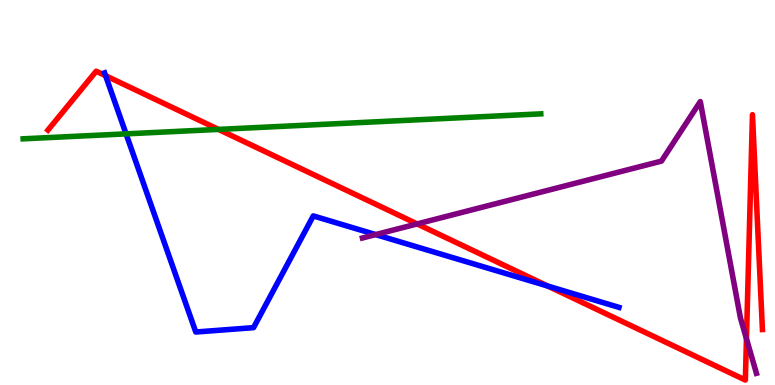[{'lines': ['blue', 'red'], 'intersections': [{'x': 1.36, 'y': 8.03}, {'x': 7.07, 'y': 2.57}]}, {'lines': ['green', 'red'], 'intersections': [{'x': 2.82, 'y': 6.64}]}, {'lines': ['purple', 'red'], 'intersections': [{'x': 5.38, 'y': 4.18}, {'x': 9.63, 'y': 1.2}]}, {'lines': ['blue', 'green'], 'intersections': [{'x': 1.63, 'y': 6.52}]}, {'lines': ['blue', 'purple'], 'intersections': [{'x': 4.85, 'y': 3.91}]}, {'lines': ['green', 'purple'], 'intersections': []}]